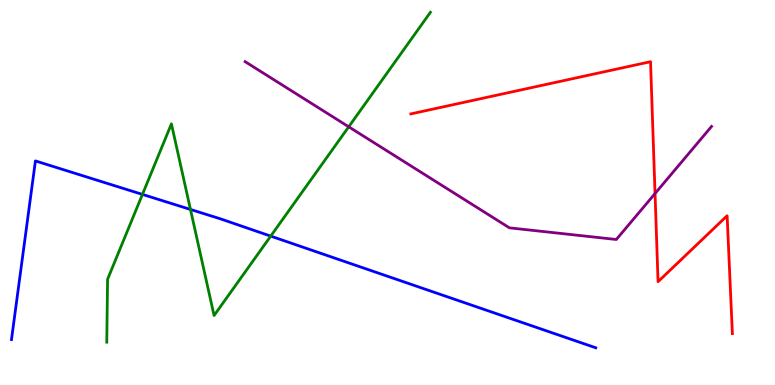[{'lines': ['blue', 'red'], 'intersections': []}, {'lines': ['green', 'red'], 'intersections': []}, {'lines': ['purple', 'red'], 'intersections': [{'x': 8.45, 'y': 4.97}]}, {'lines': ['blue', 'green'], 'intersections': [{'x': 1.84, 'y': 4.95}, {'x': 2.46, 'y': 4.56}, {'x': 3.49, 'y': 3.87}]}, {'lines': ['blue', 'purple'], 'intersections': []}, {'lines': ['green', 'purple'], 'intersections': [{'x': 4.5, 'y': 6.71}]}]